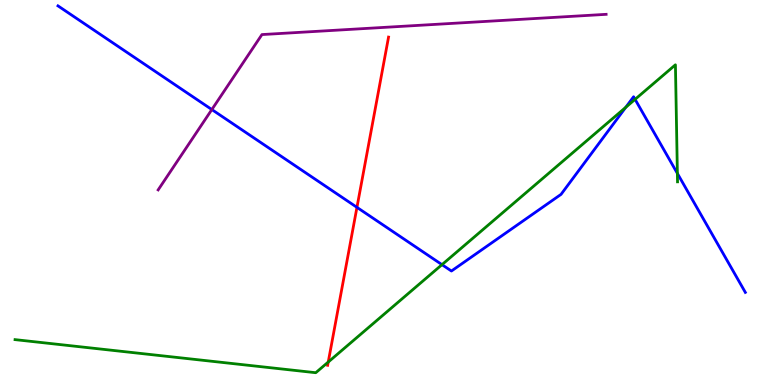[{'lines': ['blue', 'red'], 'intersections': [{'x': 4.61, 'y': 4.61}]}, {'lines': ['green', 'red'], 'intersections': [{'x': 4.24, 'y': 0.596}]}, {'lines': ['purple', 'red'], 'intersections': []}, {'lines': ['blue', 'green'], 'intersections': [{'x': 5.7, 'y': 3.13}, {'x': 8.07, 'y': 7.21}, {'x': 8.19, 'y': 7.42}, {'x': 8.74, 'y': 5.5}]}, {'lines': ['blue', 'purple'], 'intersections': [{'x': 2.73, 'y': 7.15}]}, {'lines': ['green', 'purple'], 'intersections': []}]